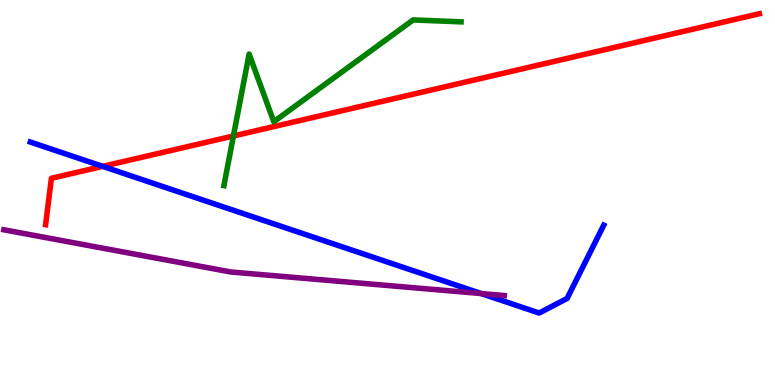[{'lines': ['blue', 'red'], 'intersections': [{'x': 1.33, 'y': 5.68}]}, {'lines': ['green', 'red'], 'intersections': [{'x': 3.01, 'y': 6.47}]}, {'lines': ['purple', 'red'], 'intersections': []}, {'lines': ['blue', 'green'], 'intersections': []}, {'lines': ['blue', 'purple'], 'intersections': [{'x': 6.21, 'y': 2.37}]}, {'lines': ['green', 'purple'], 'intersections': []}]